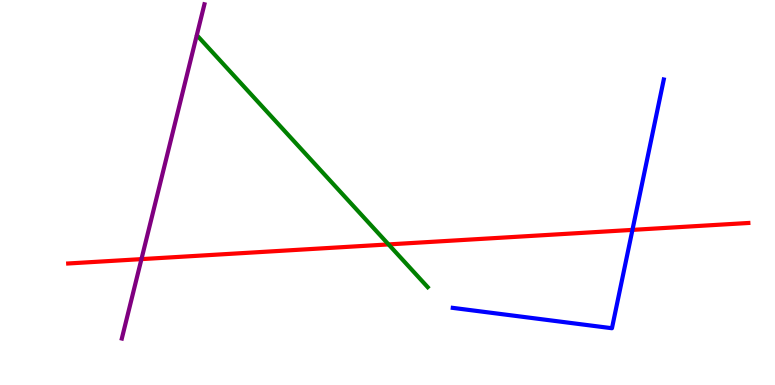[{'lines': ['blue', 'red'], 'intersections': [{'x': 8.16, 'y': 4.03}]}, {'lines': ['green', 'red'], 'intersections': [{'x': 5.01, 'y': 3.65}]}, {'lines': ['purple', 'red'], 'intersections': [{'x': 1.83, 'y': 3.27}]}, {'lines': ['blue', 'green'], 'intersections': []}, {'lines': ['blue', 'purple'], 'intersections': []}, {'lines': ['green', 'purple'], 'intersections': []}]